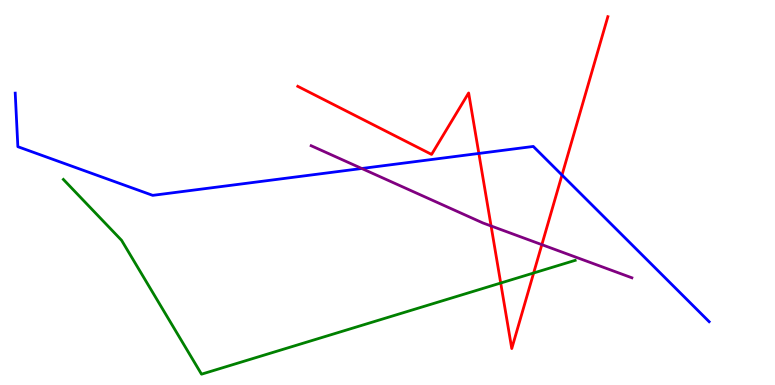[{'lines': ['blue', 'red'], 'intersections': [{'x': 6.18, 'y': 6.01}, {'x': 7.25, 'y': 5.45}]}, {'lines': ['green', 'red'], 'intersections': [{'x': 6.46, 'y': 2.65}, {'x': 6.89, 'y': 2.91}]}, {'lines': ['purple', 'red'], 'intersections': [{'x': 6.34, 'y': 4.13}, {'x': 6.99, 'y': 3.65}]}, {'lines': ['blue', 'green'], 'intersections': []}, {'lines': ['blue', 'purple'], 'intersections': [{'x': 4.67, 'y': 5.62}]}, {'lines': ['green', 'purple'], 'intersections': []}]